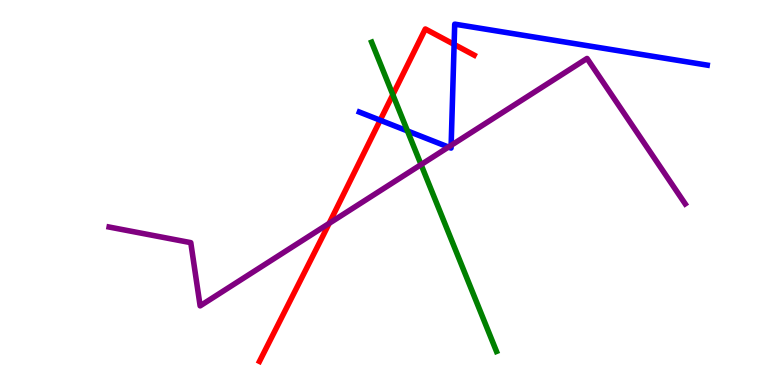[{'lines': ['blue', 'red'], 'intersections': [{'x': 4.91, 'y': 6.88}, {'x': 5.86, 'y': 8.85}]}, {'lines': ['green', 'red'], 'intersections': [{'x': 5.07, 'y': 7.54}]}, {'lines': ['purple', 'red'], 'intersections': [{'x': 4.25, 'y': 4.2}]}, {'lines': ['blue', 'green'], 'intersections': [{'x': 5.26, 'y': 6.6}]}, {'lines': ['blue', 'purple'], 'intersections': [{'x': 5.79, 'y': 6.18}, {'x': 5.82, 'y': 6.22}]}, {'lines': ['green', 'purple'], 'intersections': [{'x': 5.43, 'y': 5.72}]}]